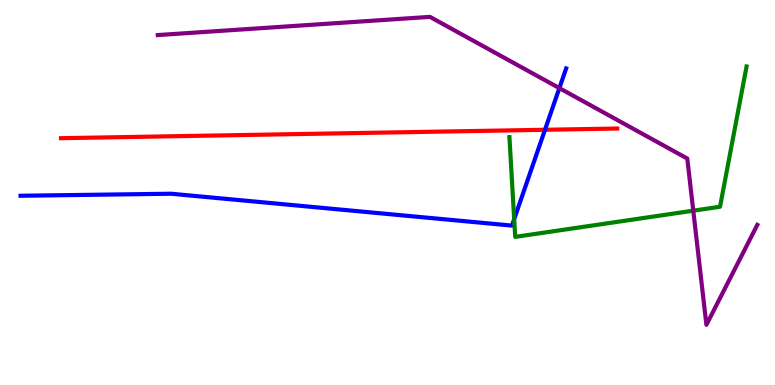[{'lines': ['blue', 'red'], 'intersections': [{'x': 7.03, 'y': 6.63}]}, {'lines': ['green', 'red'], 'intersections': []}, {'lines': ['purple', 'red'], 'intersections': []}, {'lines': ['blue', 'green'], 'intersections': [{'x': 6.63, 'y': 4.31}]}, {'lines': ['blue', 'purple'], 'intersections': [{'x': 7.22, 'y': 7.71}]}, {'lines': ['green', 'purple'], 'intersections': [{'x': 8.95, 'y': 4.53}]}]